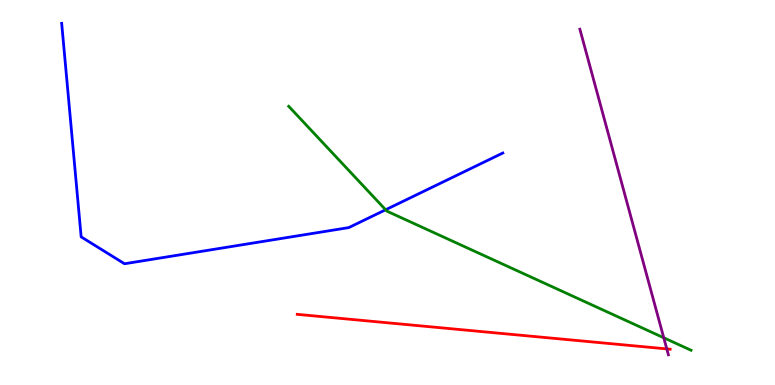[{'lines': ['blue', 'red'], 'intersections': []}, {'lines': ['green', 'red'], 'intersections': []}, {'lines': ['purple', 'red'], 'intersections': [{'x': 8.6, 'y': 0.938}]}, {'lines': ['blue', 'green'], 'intersections': [{'x': 4.98, 'y': 4.55}]}, {'lines': ['blue', 'purple'], 'intersections': []}, {'lines': ['green', 'purple'], 'intersections': [{'x': 8.56, 'y': 1.23}]}]